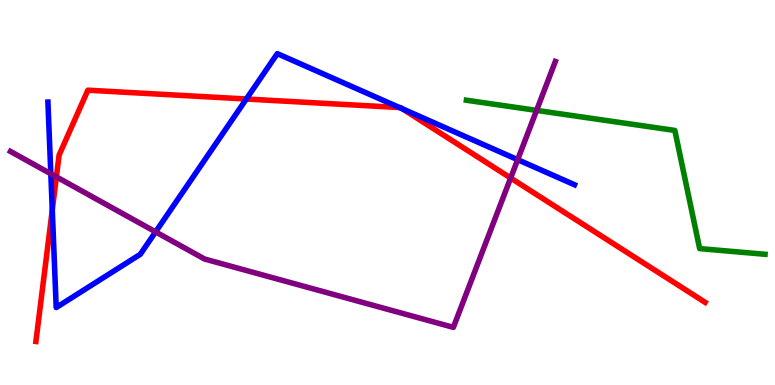[{'lines': ['blue', 'red'], 'intersections': [{'x': 0.675, 'y': 4.55}, {'x': 3.18, 'y': 7.43}, {'x': 5.15, 'y': 7.21}, {'x': 5.19, 'y': 7.17}]}, {'lines': ['green', 'red'], 'intersections': []}, {'lines': ['purple', 'red'], 'intersections': [{'x': 0.728, 'y': 5.41}, {'x': 6.59, 'y': 5.38}]}, {'lines': ['blue', 'green'], 'intersections': []}, {'lines': ['blue', 'purple'], 'intersections': [{'x': 0.656, 'y': 5.49}, {'x': 2.01, 'y': 3.98}, {'x': 6.68, 'y': 5.85}]}, {'lines': ['green', 'purple'], 'intersections': [{'x': 6.92, 'y': 7.13}]}]